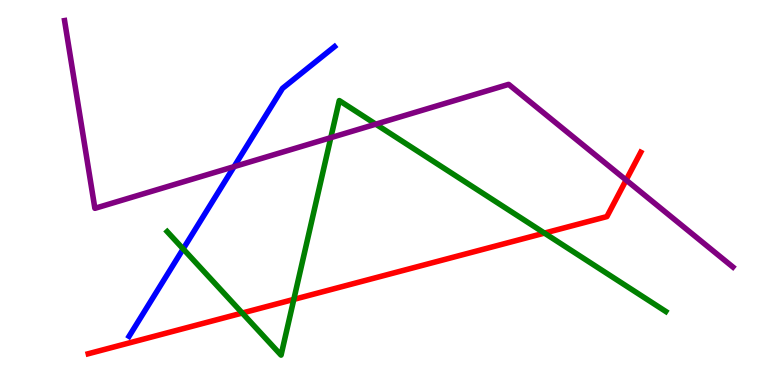[{'lines': ['blue', 'red'], 'intersections': []}, {'lines': ['green', 'red'], 'intersections': [{'x': 3.13, 'y': 1.87}, {'x': 3.79, 'y': 2.22}, {'x': 7.03, 'y': 3.95}]}, {'lines': ['purple', 'red'], 'intersections': [{'x': 8.08, 'y': 5.32}]}, {'lines': ['blue', 'green'], 'intersections': [{'x': 2.36, 'y': 3.53}]}, {'lines': ['blue', 'purple'], 'intersections': [{'x': 3.02, 'y': 5.67}]}, {'lines': ['green', 'purple'], 'intersections': [{'x': 4.27, 'y': 6.42}, {'x': 4.85, 'y': 6.77}]}]